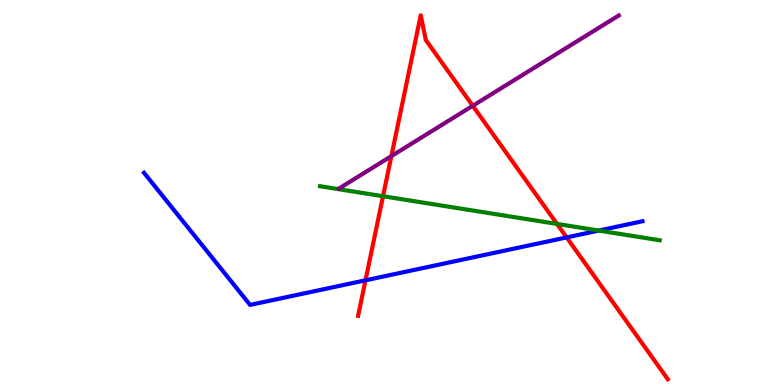[{'lines': ['blue', 'red'], 'intersections': [{'x': 4.72, 'y': 2.72}, {'x': 7.31, 'y': 3.83}]}, {'lines': ['green', 'red'], 'intersections': [{'x': 4.94, 'y': 4.9}, {'x': 7.19, 'y': 4.18}]}, {'lines': ['purple', 'red'], 'intersections': [{'x': 5.05, 'y': 5.94}, {'x': 6.1, 'y': 7.25}]}, {'lines': ['blue', 'green'], 'intersections': [{'x': 7.73, 'y': 4.01}]}, {'lines': ['blue', 'purple'], 'intersections': []}, {'lines': ['green', 'purple'], 'intersections': []}]